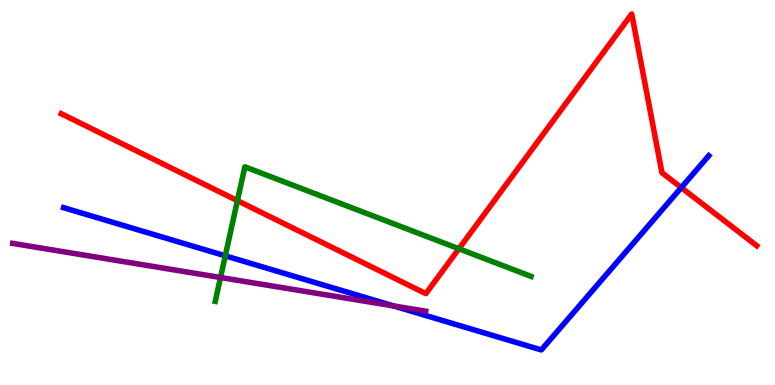[{'lines': ['blue', 'red'], 'intersections': [{'x': 8.79, 'y': 5.13}]}, {'lines': ['green', 'red'], 'intersections': [{'x': 3.06, 'y': 4.79}, {'x': 5.92, 'y': 3.54}]}, {'lines': ['purple', 'red'], 'intersections': []}, {'lines': ['blue', 'green'], 'intersections': [{'x': 2.91, 'y': 3.36}]}, {'lines': ['blue', 'purple'], 'intersections': [{'x': 5.08, 'y': 2.05}]}, {'lines': ['green', 'purple'], 'intersections': [{'x': 2.85, 'y': 2.79}]}]